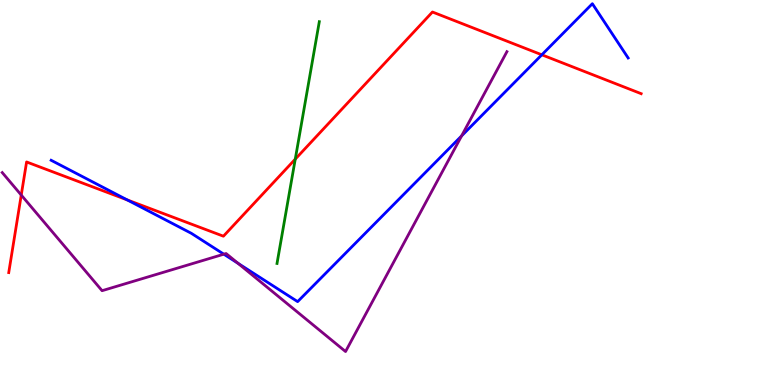[{'lines': ['blue', 'red'], 'intersections': [{'x': 1.64, 'y': 4.81}, {'x': 6.99, 'y': 8.58}]}, {'lines': ['green', 'red'], 'intersections': [{'x': 3.81, 'y': 5.87}]}, {'lines': ['purple', 'red'], 'intersections': [{'x': 0.274, 'y': 4.93}]}, {'lines': ['blue', 'green'], 'intersections': []}, {'lines': ['blue', 'purple'], 'intersections': [{'x': 2.89, 'y': 3.4}, {'x': 3.07, 'y': 3.16}, {'x': 5.96, 'y': 6.47}]}, {'lines': ['green', 'purple'], 'intersections': []}]